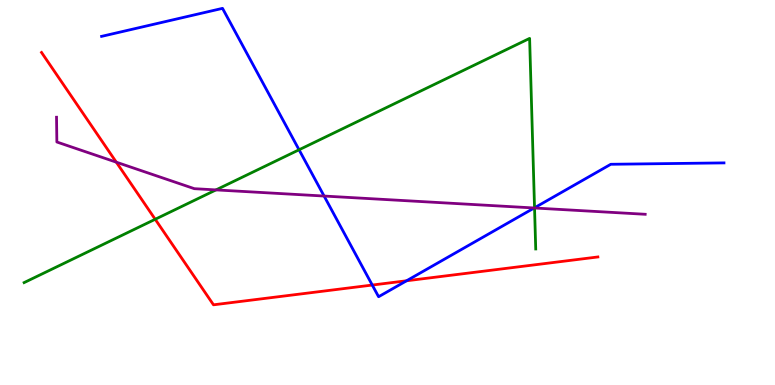[{'lines': ['blue', 'red'], 'intersections': [{'x': 4.8, 'y': 2.6}, {'x': 5.25, 'y': 2.71}]}, {'lines': ['green', 'red'], 'intersections': [{'x': 2.0, 'y': 4.3}]}, {'lines': ['purple', 'red'], 'intersections': [{'x': 1.5, 'y': 5.79}]}, {'lines': ['blue', 'green'], 'intersections': [{'x': 3.86, 'y': 6.11}, {'x': 6.9, 'y': 4.6}]}, {'lines': ['blue', 'purple'], 'intersections': [{'x': 4.18, 'y': 4.91}, {'x': 6.89, 'y': 4.6}]}, {'lines': ['green', 'purple'], 'intersections': [{'x': 2.79, 'y': 5.07}, {'x': 6.9, 'y': 4.6}]}]